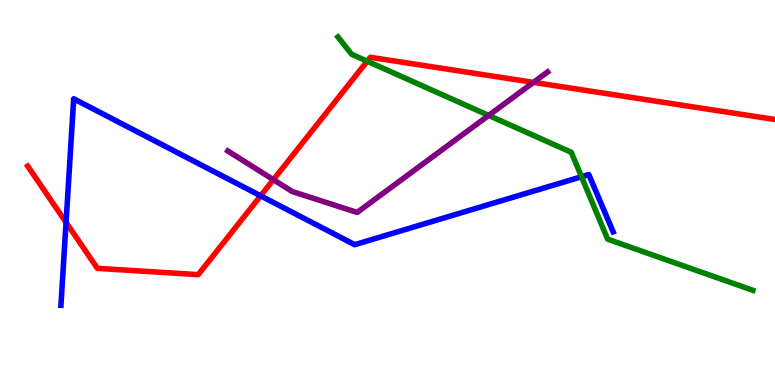[{'lines': ['blue', 'red'], 'intersections': [{'x': 0.852, 'y': 4.22}, {'x': 3.36, 'y': 4.91}]}, {'lines': ['green', 'red'], 'intersections': [{'x': 4.74, 'y': 8.41}]}, {'lines': ['purple', 'red'], 'intersections': [{'x': 3.53, 'y': 5.33}, {'x': 6.88, 'y': 7.86}]}, {'lines': ['blue', 'green'], 'intersections': [{'x': 7.5, 'y': 5.41}]}, {'lines': ['blue', 'purple'], 'intersections': []}, {'lines': ['green', 'purple'], 'intersections': [{'x': 6.31, 'y': 7.0}]}]